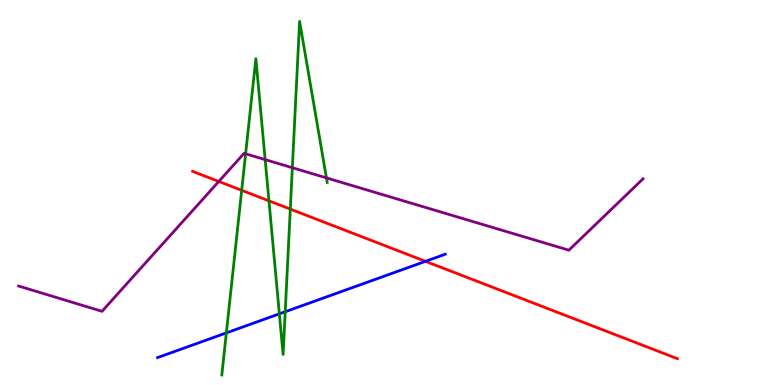[{'lines': ['blue', 'red'], 'intersections': [{'x': 5.49, 'y': 3.21}]}, {'lines': ['green', 'red'], 'intersections': [{'x': 3.12, 'y': 5.06}, {'x': 3.47, 'y': 4.78}, {'x': 3.75, 'y': 4.57}]}, {'lines': ['purple', 'red'], 'intersections': [{'x': 2.82, 'y': 5.29}]}, {'lines': ['blue', 'green'], 'intersections': [{'x': 2.92, 'y': 1.35}, {'x': 3.6, 'y': 1.85}, {'x': 3.68, 'y': 1.9}]}, {'lines': ['blue', 'purple'], 'intersections': []}, {'lines': ['green', 'purple'], 'intersections': [{'x': 3.17, 'y': 6.01}, {'x': 3.42, 'y': 5.85}, {'x': 3.77, 'y': 5.64}, {'x': 4.21, 'y': 5.38}]}]